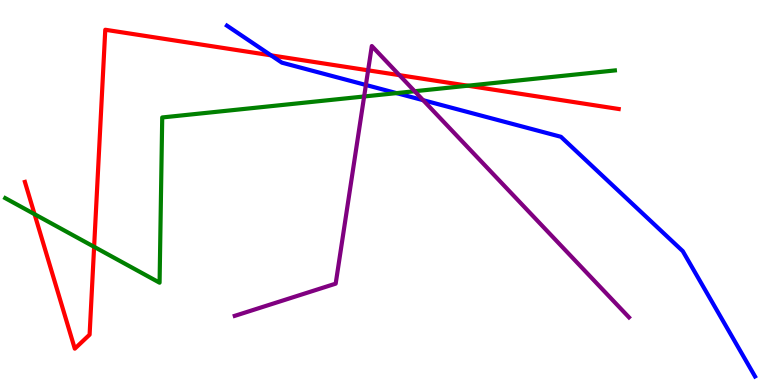[{'lines': ['blue', 'red'], 'intersections': [{'x': 3.5, 'y': 8.56}]}, {'lines': ['green', 'red'], 'intersections': [{'x': 0.446, 'y': 4.44}, {'x': 1.21, 'y': 3.59}, {'x': 6.04, 'y': 7.77}]}, {'lines': ['purple', 'red'], 'intersections': [{'x': 4.75, 'y': 8.17}, {'x': 5.15, 'y': 8.05}]}, {'lines': ['blue', 'green'], 'intersections': [{'x': 5.12, 'y': 7.58}]}, {'lines': ['blue', 'purple'], 'intersections': [{'x': 4.72, 'y': 7.79}, {'x': 5.46, 'y': 7.4}]}, {'lines': ['green', 'purple'], 'intersections': [{'x': 4.7, 'y': 7.49}, {'x': 5.35, 'y': 7.63}]}]